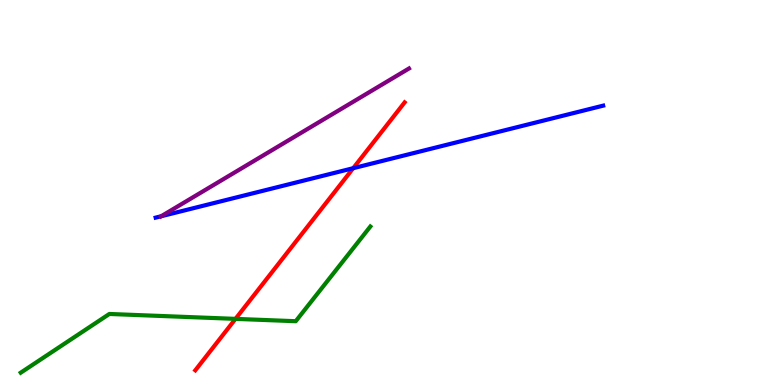[{'lines': ['blue', 'red'], 'intersections': [{'x': 4.56, 'y': 5.63}]}, {'lines': ['green', 'red'], 'intersections': [{'x': 3.04, 'y': 1.72}]}, {'lines': ['purple', 'red'], 'intersections': []}, {'lines': ['blue', 'green'], 'intersections': []}, {'lines': ['blue', 'purple'], 'intersections': [{'x': 2.08, 'y': 4.38}]}, {'lines': ['green', 'purple'], 'intersections': []}]